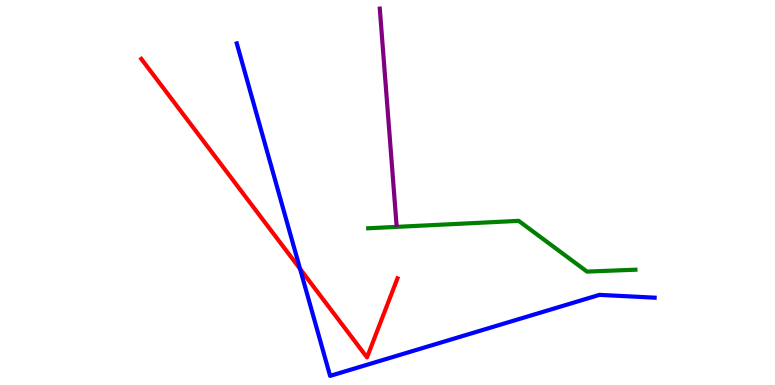[{'lines': ['blue', 'red'], 'intersections': [{'x': 3.87, 'y': 3.02}]}, {'lines': ['green', 'red'], 'intersections': []}, {'lines': ['purple', 'red'], 'intersections': []}, {'lines': ['blue', 'green'], 'intersections': []}, {'lines': ['blue', 'purple'], 'intersections': []}, {'lines': ['green', 'purple'], 'intersections': []}]